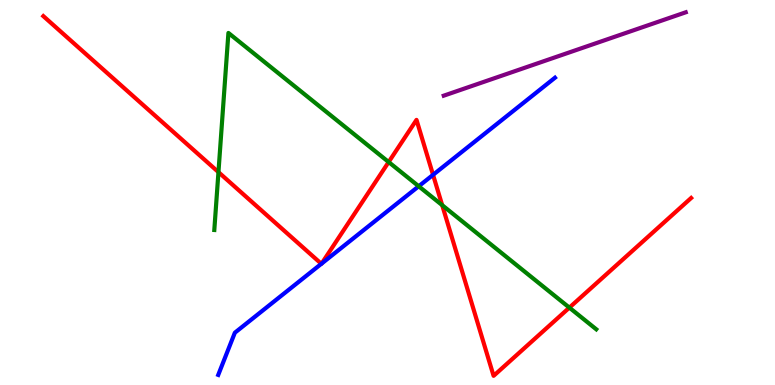[{'lines': ['blue', 'red'], 'intersections': [{'x': 4.15, 'y': 3.15}, {'x': 4.15, 'y': 3.15}, {'x': 5.59, 'y': 5.46}]}, {'lines': ['green', 'red'], 'intersections': [{'x': 2.82, 'y': 5.53}, {'x': 5.01, 'y': 5.79}, {'x': 5.71, 'y': 4.67}, {'x': 7.35, 'y': 2.01}]}, {'lines': ['purple', 'red'], 'intersections': []}, {'lines': ['blue', 'green'], 'intersections': [{'x': 5.4, 'y': 5.16}]}, {'lines': ['blue', 'purple'], 'intersections': []}, {'lines': ['green', 'purple'], 'intersections': []}]